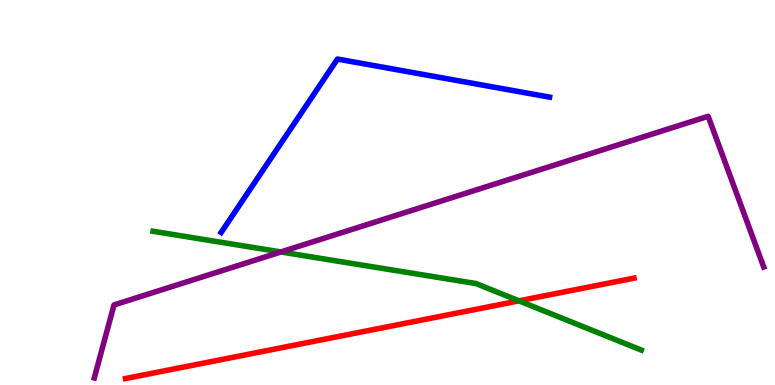[{'lines': ['blue', 'red'], 'intersections': []}, {'lines': ['green', 'red'], 'intersections': [{'x': 6.7, 'y': 2.19}]}, {'lines': ['purple', 'red'], 'intersections': []}, {'lines': ['blue', 'green'], 'intersections': []}, {'lines': ['blue', 'purple'], 'intersections': []}, {'lines': ['green', 'purple'], 'intersections': [{'x': 3.62, 'y': 3.46}]}]